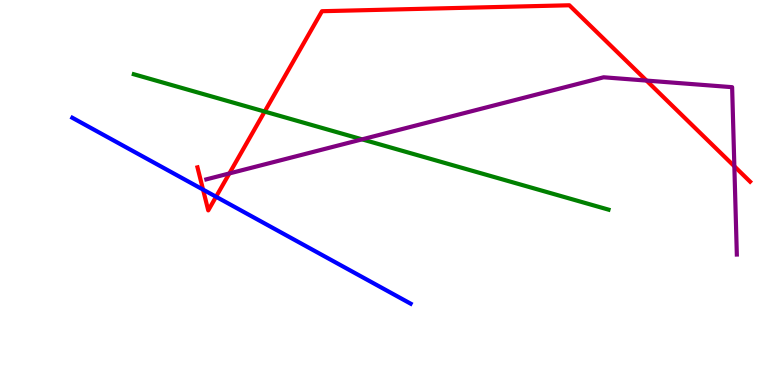[{'lines': ['blue', 'red'], 'intersections': [{'x': 2.62, 'y': 5.08}, {'x': 2.79, 'y': 4.89}]}, {'lines': ['green', 'red'], 'intersections': [{'x': 3.42, 'y': 7.1}]}, {'lines': ['purple', 'red'], 'intersections': [{'x': 2.96, 'y': 5.49}, {'x': 8.34, 'y': 7.91}, {'x': 9.48, 'y': 5.68}]}, {'lines': ['blue', 'green'], 'intersections': []}, {'lines': ['blue', 'purple'], 'intersections': []}, {'lines': ['green', 'purple'], 'intersections': [{'x': 4.67, 'y': 6.38}]}]